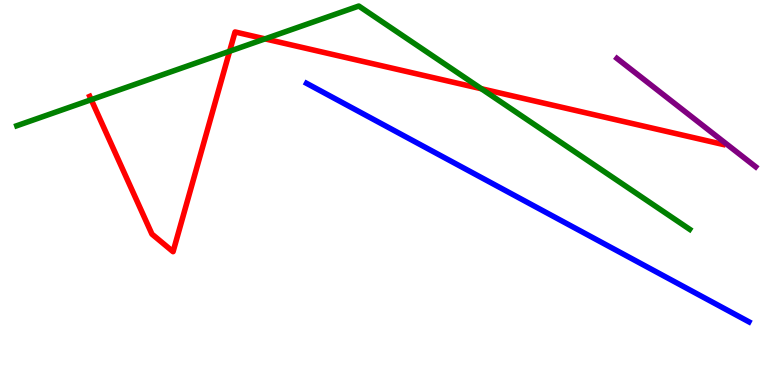[{'lines': ['blue', 'red'], 'intersections': []}, {'lines': ['green', 'red'], 'intersections': [{'x': 1.18, 'y': 7.41}, {'x': 2.96, 'y': 8.67}, {'x': 3.42, 'y': 8.99}, {'x': 6.21, 'y': 7.7}]}, {'lines': ['purple', 'red'], 'intersections': []}, {'lines': ['blue', 'green'], 'intersections': []}, {'lines': ['blue', 'purple'], 'intersections': []}, {'lines': ['green', 'purple'], 'intersections': []}]